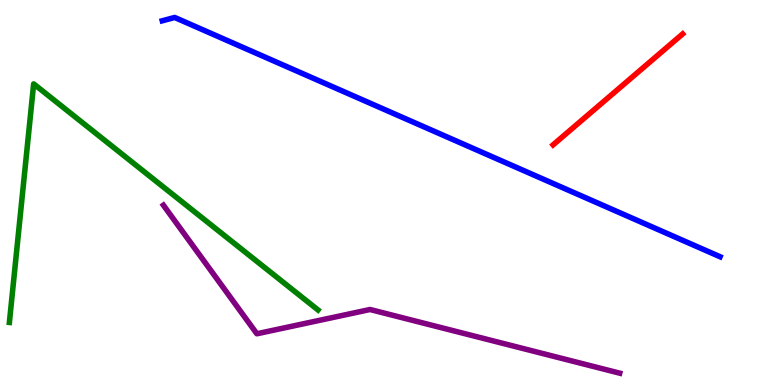[{'lines': ['blue', 'red'], 'intersections': []}, {'lines': ['green', 'red'], 'intersections': []}, {'lines': ['purple', 'red'], 'intersections': []}, {'lines': ['blue', 'green'], 'intersections': []}, {'lines': ['blue', 'purple'], 'intersections': []}, {'lines': ['green', 'purple'], 'intersections': []}]